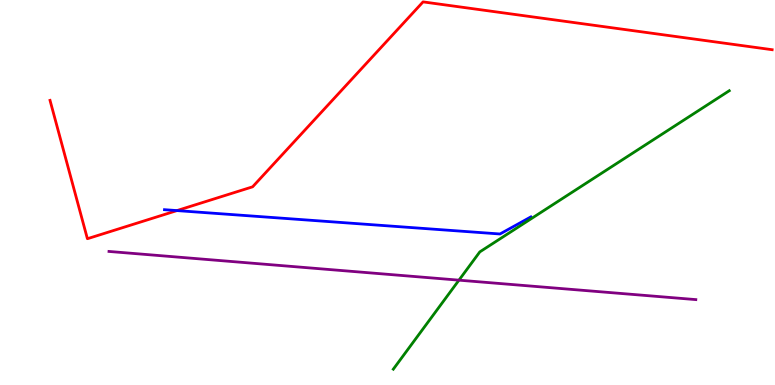[{'lines': ['blue', 'red'], 'intersections': [{'x': 2.28, 'y': 4.53}]}, {'lines': ['green', 'red'], 'intersections': []}, {'lines': ['purple', 'red'], 'intersections': []}, {'lines': ['blue', 'green'], 'intersections': []}, {'lines': ['blue', 'purple'], 'intersections': []}, {'lines': ['green', 'purple'], 'intersections': [{'x': 5.92, 'y': 2.72}]}]